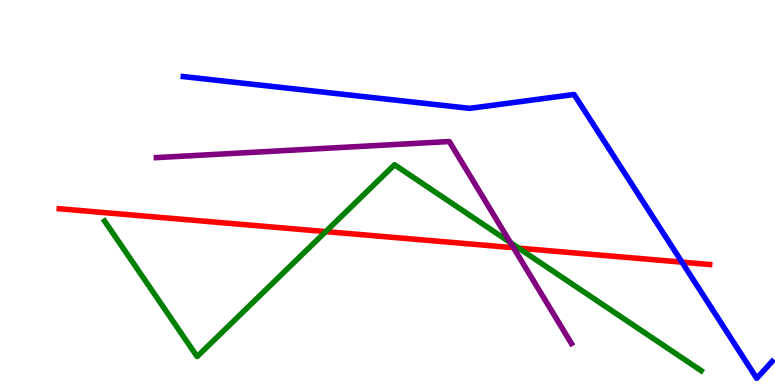[{'lines': ['blue', 'red'], 'intersections': [{'x': 8.8, 'y': 3.19}]}, {'lines': ['green', 'red'], 'intersections': [{'x': 4.2, 'y': 3.98}, {'x': 6.69, 'y': 3.55}]}, {'lines': ['purple', 'red'], 'intersections': [{'x': 6.63, 'y': 3.57}]}, {'lines': ['blue', 'green'], 'intersections': []}, {'lines': ['blue', 'purple'], 'intersections': []}, {'lines': ['green', 'purple'], 'intersections': [{'x': 6.59, 'y': 3.7}]}]